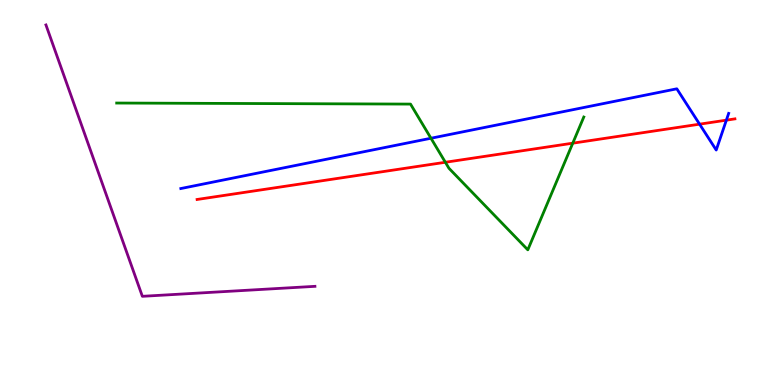[{'lines': ['blue', 'red'], 'intersections': [{'x': 9.03, 'y': 6.77}, {'x': 9.37, 'y': 6.88}]}, {'lines': ['green', 'red'], 'intersections': [{'x': 5.75, 'y': 5.79}, {'x': 7.39, 'y': 6.28}]}, {'lines': ['purple', 'red'], 'intersections': []}, {'lines': ['blue', 'green'], 'intersections': [{'x': 5.56, 'y': 6.41}]}, {'lines': ['blue', 'purple'], 'intersections': []}, {'lines': ['green', 'purple'], 'intersections': []}]